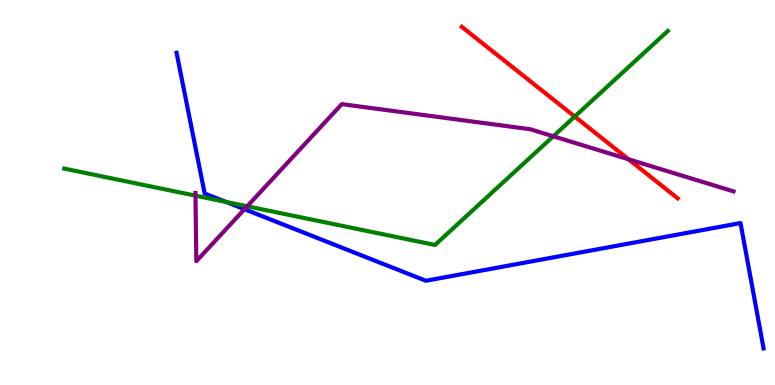[{'lines': ['blue', 'red'], 'intersections': []}, {'lines': ['green', 'red'], 'intersections': [{'x': 7.42, 'y': 6.97}]}, {'lines': ['purple', 'red'], 'intersections': [{'x': 8.11, 'y': 5.86}]}, {'lines': ['blue', 'green'], 'intersections': [{'x': 2.92, 'y': 4.75}]}, {'lines': ['blue', 'purple'], 'intersections': [{'x': 3.15, 'y': 4.57}]}, {'lines': ['green', 'purple'], 'intersections': [{'x': 2.52, 'y': 4.92}, {'x': 3.19, 'y': 4.64}, {'x': 7.14, 'y': 6.46}]}]